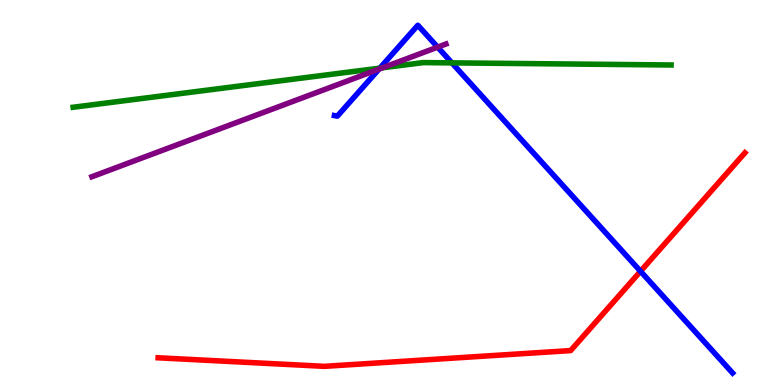[{'lines': ['blue', 'red'], 'intersections': [{'x': 8.26, 'y': 2.95}]}, {'lines': ['green', 'red'], 'intersections': []}, {'lines': ['purple', 'red'], 'intersections': []}, {'lines': ['blue', 'green'], 'intersections': [{'x': 4.9, 'y': 8.23}, {'x': 5.83, 'y': 8.37}]}, {'lines': ['blue', 'purple'], 'intersections': [{'x': 4.89, 'y': 8.2}, {'x': 5.65, 'y': 8.78}]}, {'lines': ['green', 'purple'], 'intersections': [{'x': 4.94, 'y': 8.24}]}]